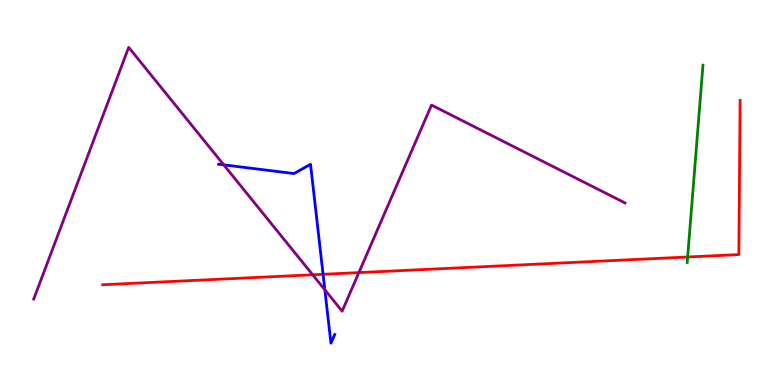[{'lines': ['blue', 'red'], 'intersections': [{'x': 4.17, 'y': 2.88}]}, {'lines': ['green', 'red'], 'intersections': [{'x': 8.87, 'y': 3.32}]}, {'lines': ['purple', 'red'], 'intersections': [{'x': 4.03, 'y': 2.86}, {'x': 4.63, 'y': 2.92}]}, {'lines': ['blue', 'green'], 'intersections': []}, {'lines': ['blue', 'purple'], 'intersections': [{'x': 2.89, 'y': 5.72}, {'x': 4.19, 'y': 2.47}]}, {'lines': ['green', 'purple'], 'intersections': []}]